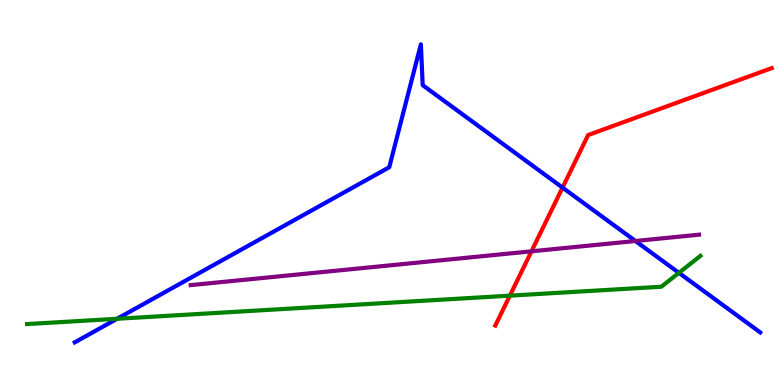[{'lines': ['blue', 'red'], 'intersections': [{'x': 7.26, 'y': 5.13}]}, {'lines': ['green', 'red'], 'intersections': [{'x': 6.58, 'y': 2.32}]}, {'lines': ['purple', 'red'], 'intersections': [{'x': 6.86, 'y': 3.47}]}, {'lines': ['blue', 'green'], 'intersections': [{'x': 1.51, 'y': 1.72}, {'x': 8.76, 'y': 2.91}]}, {'lines': ['blue', 'purple'], 'intersections': [{'x': 8.2, 'y': 3.74}]}, {'lines': ['green', 'purple'], 'intersections': []}]